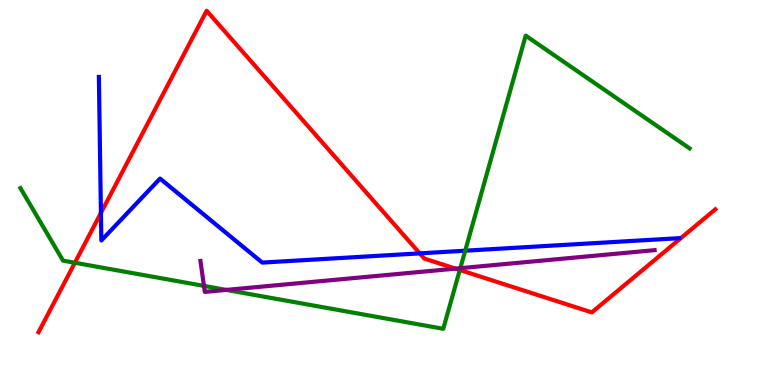[{'lines': ['blue', 'red'], 'intersections': [{'x': 1.3, 'y': 4.47}, {'x': 5.42, 'y': 3.42}]}, {'lines': ['green', 'red'], 'intersections': [{'x': 0.966, 'y': 3.18}, {'x': 5.93, 'y': 2.99}]}, {'lines': ['purple', 'red'], 'intersections': [{'x': 5.88, 'y': 3.02}]}, {'lines': ['blue', 'green'], 'intersections': [{'x': 6.0, 'y': 3.49}]}, {'lines': ['blue', 'purple'], 'intersections': []}, {'lines': ['green', 'purple'], 'intersections': [{'x': 2.63, 'y': 2.57}, {'x': 2.92, 'y': 2.47}, {'x': 5.94, 'y': 3.03}]}]